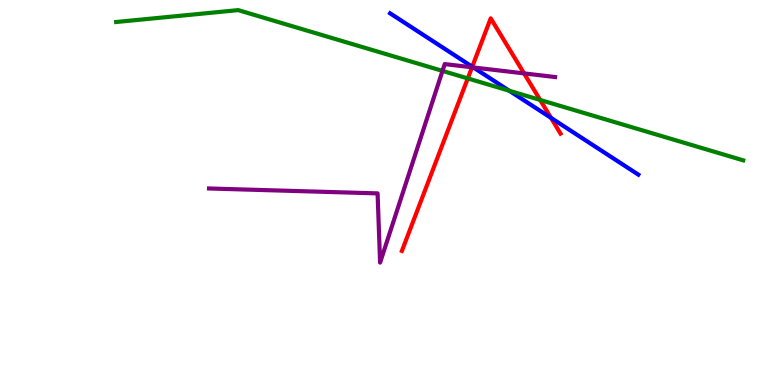[{'lines': ['blue', 'red'], 'intersections': [{'x': 6.09, 'y': 8.27}, {'x': 7.11, 'y': 6.94}]}, {'lines': ['green', 'red'], 'intersections': [{'x': 6.04, 'y': 7.96}, {'x': 6.97, 'y': 7.4}]}, {'lines': ['purple', 'red'], 'intersections': [{'x': 6.09, 'y': 8.25}, {'x': 6.76, 'y': 8.09}]}, {'lines': ['blue', 'green'], 'intersections': [{'x': 6.57, 'y': 7.64}]}, {'lines': ['blue', 'purple'], 'intersections': [{'x': 6.11, 'y': 8.25}]}, {'lines': ['green', 'purple'], 'intersections': [{'x': 5.71, 'y': 8.16}]}]